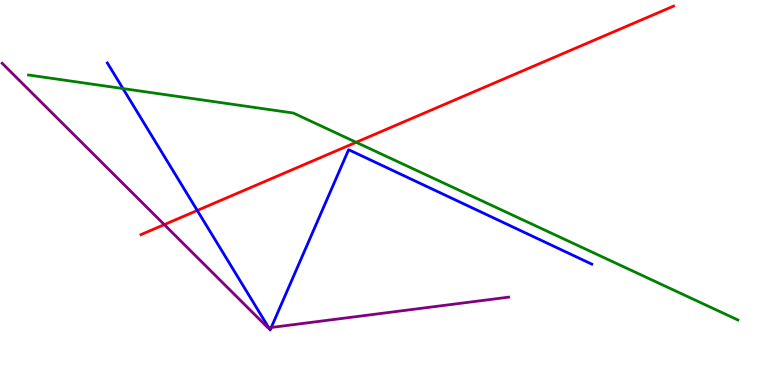[{'lines': ['blue', 'red'], 'intersections': [{'x': 2.55, 'y': 4.53}]}, {'lines': ['green', 'red'], 'intersections': [{'x': 4.6, 'y': 6.3}]}, {'lines': ['purple', 'red'], 'intersections': [{'x': 2.12, 'y': 4.17}]}, {'lines': ['blue', 'green'], 'intersections': [{'x': 1.59, 'y': 7.7}]}, {'lines': ['blue', 'purple'], 'intersections': [{'x': 3.47, 'y': 1.49}, {'x': 3.5, 'y': 1.49}]}, {'lines': ['green', 'purple'], 'intersections': []}]